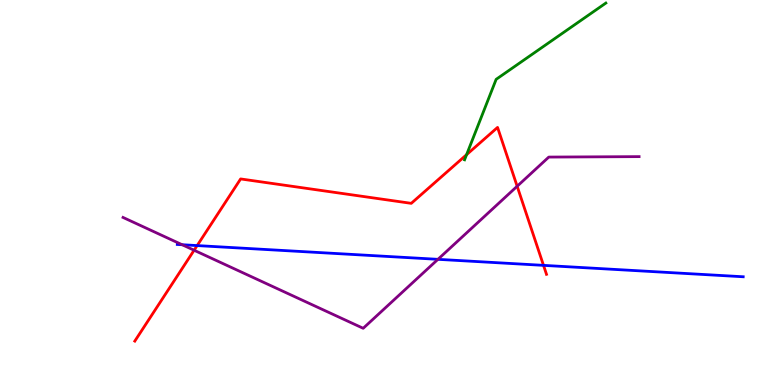[{'lines': ['blue', 'red'], 'intersections': [{'x': 2.54, 'y': 3.62}, {'x': 7.01, 'y': 3.11}]}, {'lines': ['green', 'red'], 'intersections': [{'x': 6.02, 'y': 5.98}]}, {'lines': ['purple', 'red'], 'intersections': [{'x': 2.5, 'y': 3.5}, {'x': 6.67, 'y': 5.16}]}, {'lines': ['blue', 'green'], 'intersections': []}, {'lines': ['blue', 'purple'], 'intersections': [{'x': 2.35, 'y': 3.64}, {'x': 5.65, 'y': 3.26}]}, {'lines': ['green', 'purple'], 'intersections': []}]